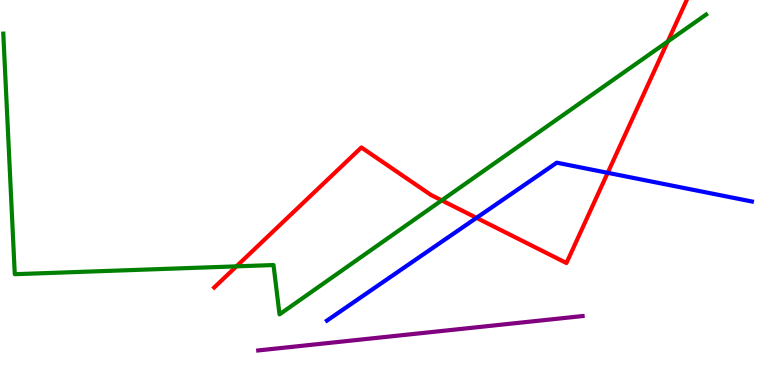[{'lines': ['blue', 'red'], 'intersections': [{'x': 6.15, 'y': 4.34}, {'x': 7.84, 'y': 5.51}]}, {'lines': ['green', 'red'], 'intersections': [{'x': 3.05, 'y': 3.08}, {'x': 5.7, 'y': 4.8}, {'x': 8.62, 'y': 8.92}]}, {'lines': ['purple', 'red'], 'intersections': []}, {'lines': ['blue', 'green'], 'intersections': []}, {'lines': ['blue', 'purple'], 'intersections': []}, {'lines': ['green', 'purple'], 'intersections': []}]